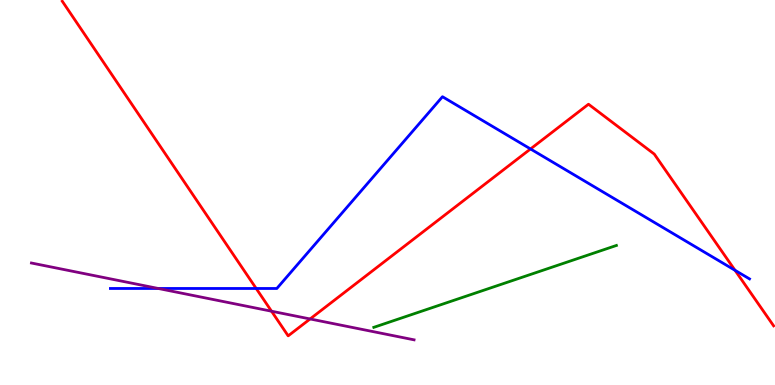[{'lines': ['blue', 'red'], 'intersections': [{'x': 3.31, 'y': 2.51}, {'x': 6.85, 'y': 6.13}, {'x': 9.48, 'y': 2.98}]}, {'lines': ['green', 'red'], 'intersections': []}, {'lines': ['purple', 'red'], 'intersections': [{'x': 3.5, 'y': 1.92}, {'x': 4.0, 'y': 1.72}]}, {'lines': ['blue', 'green'], 'intersections': []}, {'lines': ['blue', 'purple'], 'intersections': [{'x': 2.04, 'y': 2.51}]}, {'lines': ['green', 'purple'], 'intersections': []}]